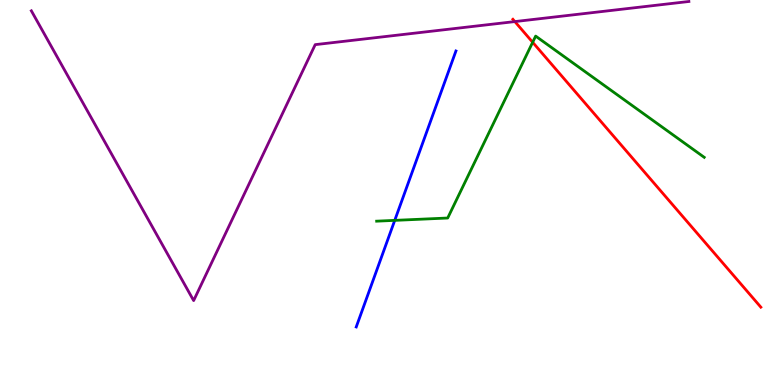[{'lines': ['blue', 'red'], 'intersections': []}, {'lines': ['green', 'red'], 'intersections': [{'x': 6.87, 'y': 8.9}]}, {'lines': ['purple', 'red'], 'intersections': [{'x': 6.64, 'y': 9.44}]}, {'lines': ['blue', 'green'], 'intersections': [{'x': 5.09, 'y': 4.28}]}, {'lines': ['blue', 'purple'], 'intersections': []}, {'lines': ['green', 'purple'], 'intersections': []}]